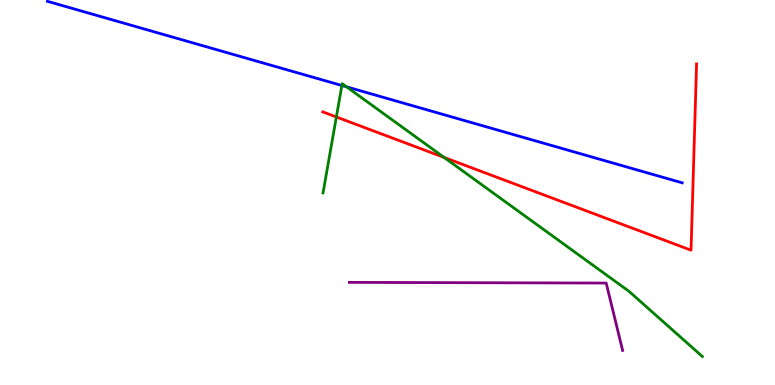[{'lines': ['blue', 'red'], 'intersections': []}, {'lines': ['green', 'red'], 'intersections': [{'x': 4.34, 'y': 6.96}, {'x': 5.73, 'y': 5.91}]}, {'lines': ['purple', 'red'], 'intersections': []}, {'lines': ['blue', 'green'], 'intersections': [{'x': 4.41, 'y': 7.78}, {'x': 4.47, 'y': 7.74}]}, {'lines': ['blue', 'purple'], 'intersections': []}, {'lines': ['green', 'purple'], 'intersections': []}]